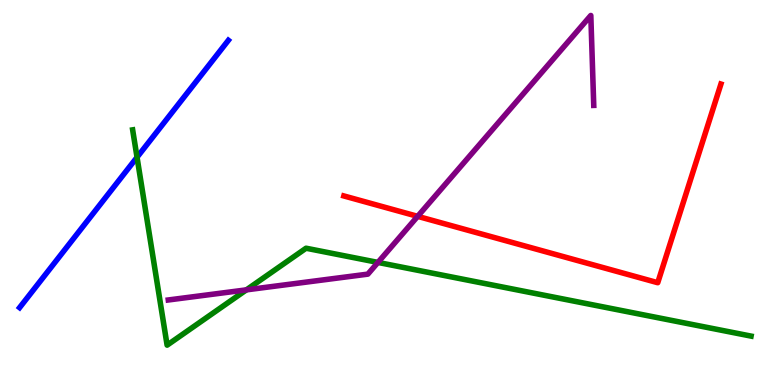[{'lines': ['blue', 'red'], 'intersections': []}, {'lines': ['green', 'red'], 'intersections': []}, {'lines': ['purple', 'red'], 'intersections': [{'x': 5.39, 'y': 4.38}]}, {'lines': ['blue', 'green'], 'intersections': [{'x': 1.77, 'y': 5.92}]}, {'lines': ['blue', 'purple'], 'intersections': []}, {'lines': ['green', 'purple'], 'intersections': [{'x': 3.18, 'y': 2.47}, {'x': 4.88, 'y': 3.18}]}]